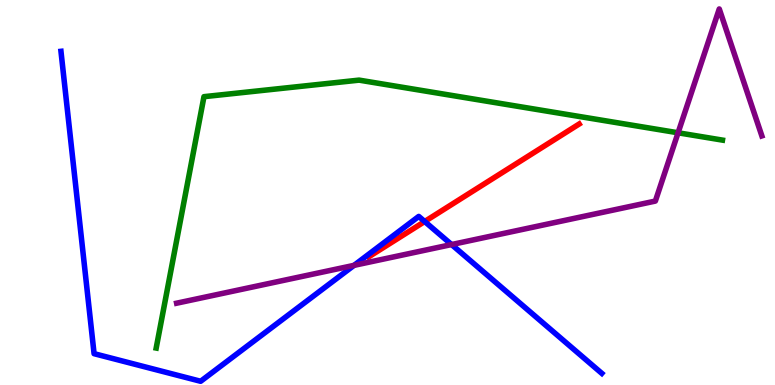[{'lines': ['blue', 'red'], 'intersections': [{'x': 5.48, 'y': 4.25}]}, {'lines': ['green', 'red'], 'intersections': []}, {'lines': ['purple', 'red'], 'intersections': []}, {'lines': ['blue', 'green'], 'intersections': []}, {'lines': ['blue', 'purple'], 'intersections': [{'x': 4.57, 'y': 3.11}, {'x': 5.83, 'y': 3.65}]}, {'lines': ['green', 'purple'], 'intersections': [{'x': 8.75, 'y': 6.55}]}]